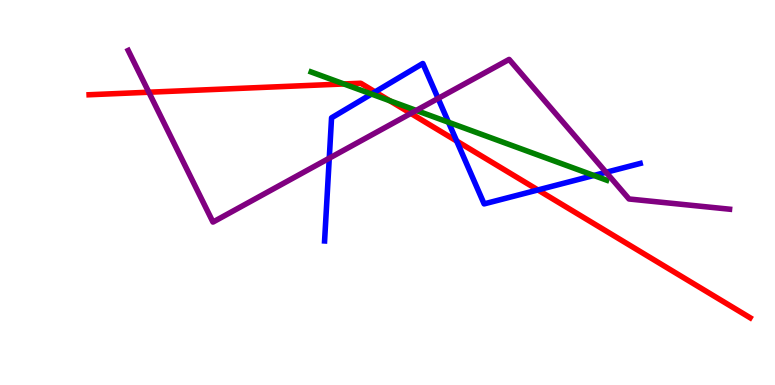[{'lines': ['blue', 'red'], 'intersections': [{'x': 4.84, 'y': 7.61}, {'x': 5.89, 'y': 6.34}, {'x': 6.94, 'y': 5.07}]}, {'lines': ['green', 'red'], 'intersections': [{'x': 4.44, 'y': 7.82}, {'x': 5.03, 'y': 7.38}]}, {'lines': ['purple', 'red'], 'intersections': [{'x': 1.92, 'y': 7.6}, {'x': 5.3, 'y': 7.05}]}, {'lines': ['blue', 'green'], 'intersections': [{'x': 4.79, 'y': 7.56}, {'x': 5.79, 'y': 6.82}, {'x': 7.66, 'y': 5.44}]}, {'lines': ['blue', 'purple'], 'intersections': [{'x': 4.25, 'y': 5.89}, {'x': 5.65, 'y': 7.44}, {'x': 7.82, 'y': 5.52}]}, {'lines': ['green', 'purple'], 'intersections': [{'x': 5.37, 'y': 7.13}]}]